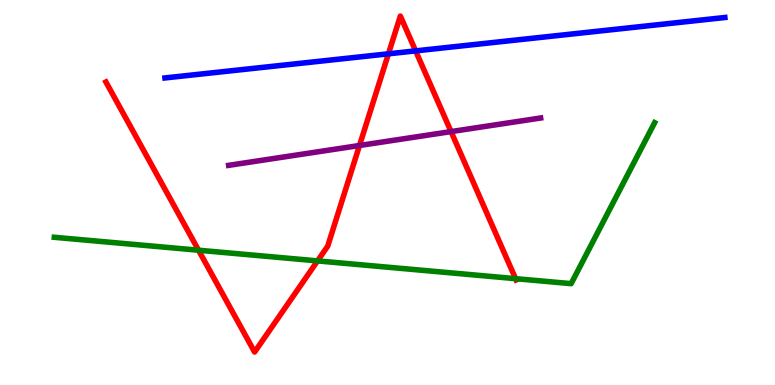[{'lines': ['blue', 'red'], 'intersections': [{'x': 5.01, 'y': 8.6}, {'x': 5.36, 'y': 8.68}]}, {'lines': ['green', 'red'], 'intersections': [{'x': 2.56, 'y': 3.5}, {'x': 4.1, 'y': 3.22}, {'x': 6.65, 'y': 2.76}]}, {'lines': ['purple', 'red'], 'intersections': [{'x': 4.64, 'y': 6.22}, {'x': 5.82, 'y': 6.58}]}, {'lines': ['blue', 'green'], 'intersections': []}, {'lines': ['blue', 'purple'], 'intersections': []}, {'lines': ['green', 'purple'], 'intersections': []}]